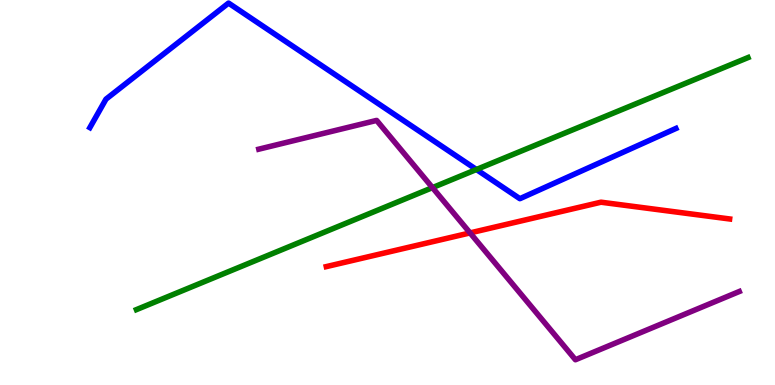[{'lines': ['blue', 'red'], 'intersections': []}, {'lines': ['green', 'red'], 'intersections': []}, {'lines': ['purple', 'red'], 'intersections': [{'x': 6.07, 'y': 3.95}]}, {'lines': ['blue', 'green'], 'intersections': [{'x': 6.15, 'y': 5.6}]}, {'lines': ['blue', 'purple'], 'intersections': []}, {'lines': ['green', 'purple'], 'intersections': [{'x': 5.58, 'y': 5.13}]}]